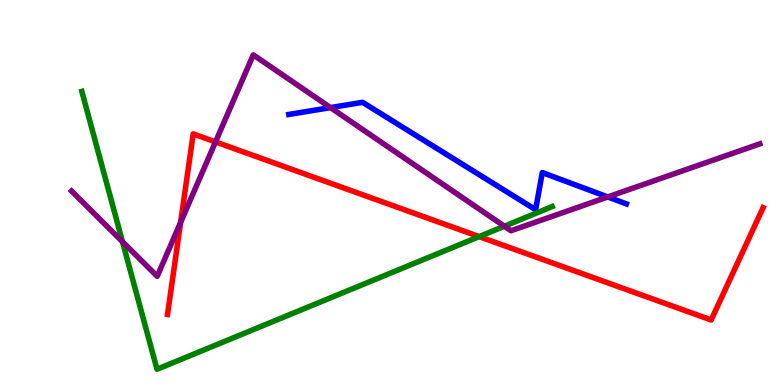[{'lines': ['blue', 'red'], 'intersections': []}, {'lines': ['green', 'red'], 'intersections': [{'x': 6.18, 'y': 3.85}]}, {'lines': ['purple', 'red'], 'intersections': [{'x': 2.33, 'y': 4.23}, {'x': 2.78, 'y': 6.31}]}, {'lines': ['blue', 'green'], 'intersections': []}, {'lines': ['blue', 'purple'], 'intersections': [{'x': 4.26, 'y': 7.21}, {'x': 7.84, 'y': 4.88}]}, {'lines': ['green', 'purple'], 'intersections': [{'x': 1.58, 'y': 3.72}, {'x': 6.51, 'y': 4.12}]}]